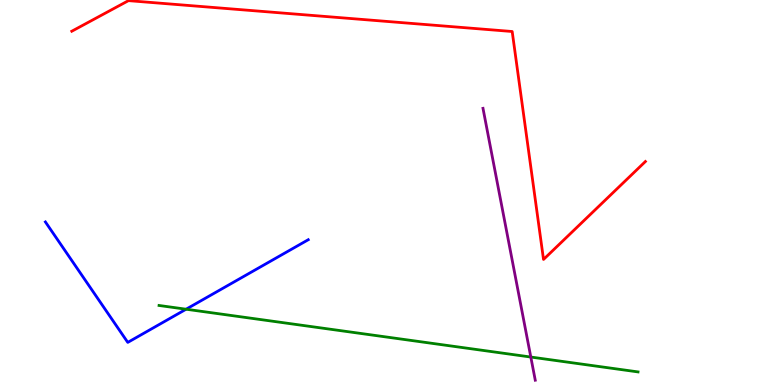[{'lines': ['blue', 'red'], 'intersections': []}, {'lines': ['green', 'red'], 'intersections': []}, {'lines': ['purple', 'red'], 'intersections': []}, {'lines': ['blue', 'green'], 'intersections': [{'x': 2.4, 'y': 1.97}]}, {'lines': ['blue', 'purple'], 'intersections': []}, {'lines': ['green', 'purple'], 'intersections': [{'x': 6.85, 'y': 0.726}]}]